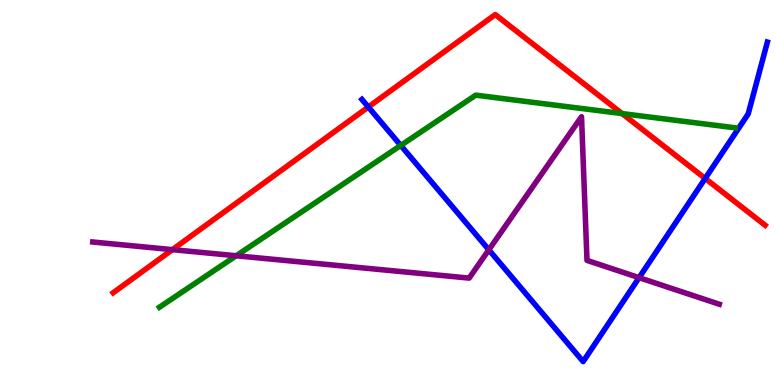[{'lines': ['blue', 'red'], 'intersections': [{'x': 4.75, 'y': 7.22}, {'x': 9.1, 'y': 5.36}]}, {'lines': ['green', 'red'], 'intersections': [{'x': 8.03, 'y': 7.05}]}, {'lines': ['purple', 'red'], 'intersections': [{'x': 2.22, 'y': 3.52}]}, {'lines': ['blue', 'green'], 'intersections': [{'x': 5.17, 'y': 6.22}]}, {'lines': ['blue', 'purple'], 'intersections': [{'x': 6.31, 'y': 3.51}, {'x': 8.25, 'y': 2.79}]}, {'lines': ['green', 'purple'], 'intersections': [{'x': 3.05, 'y': 3.36}]}]